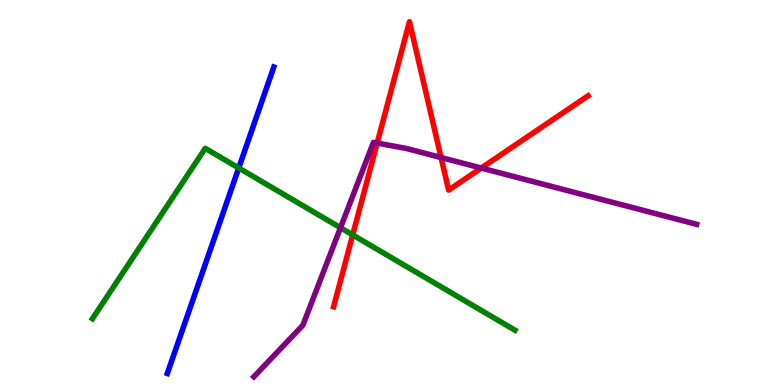[{'lines': ['blue', 'red'], 'intersections': []}, {'lines': ['green', 'red'], 'intersections': [{'x': 4.55, 'y': 3.9}]}, {'lines': ['purple', 'red'], 'intersections': [{'x': 4.87, 'y': 6.28}, {'x': 5.69, 'y': 5.91}, {'x': 6.21, 'y': 5.64}]}, {'lines': ['blue', 'green'], 'intersections': [{'x': 3.08, 'y': 5.64}]}, {'lines': ['blue', 'purple'], 'intersections': []}, {'lines': ['green', 'purple'], 'intersections': [{'x': 4.39, 'y': 4.08}]}]